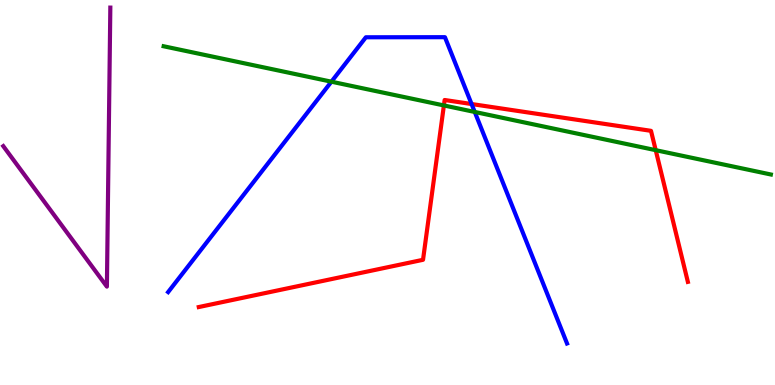[{'lines': ['blue', 'red'], 'intersections': [{'x': 6.08, 'y': 7.3}]}, {'lines': ['green', 'red'], 'intersections': [{'x': 5.73, 'y': 7.26}, {'x': 8.46, 'y': 6.1}]}, {'lines': ['purple', 'red'], 'intersections': []}, {'lines': ['blue', 'green'], 'intersections': [{'x': 4.28, 'y': 7.88}, {'x': 6.13, 'y': 7.09}]}, {'lines': ['blue', 'purple'], 'intersections': []}, {'lines': ['green', 'purple'], 'intersections': []}]